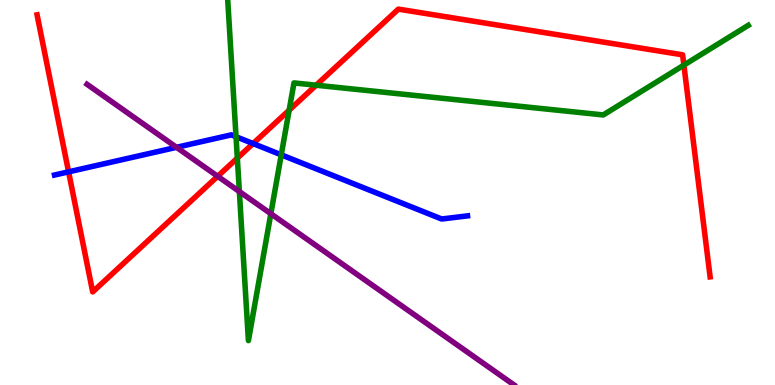[{'lines': ['blue', 'red'], 'intersections': [{'x': 0.885, 'y': 5.54}, {'x': 3.27, 'y': 6.27}]}, {'lines': ['green', 'red'], 'intersections': [{'x': 3.06, 'y': 5.89}, {'x': 3.73, 'y': 7.14}, {'x': 4.08, 'y': 7.79}, {'x': 8.82, 'y': 8.31}]}, {'lines': ['purple', 'red'], 'intersections': [{'x': 2.81, 'y': 5.42}]}, {'lines': ['blue', 'green'], 'intersections': [{'x': 3.05, 'y': 6.45}, {'x': 3.63, 'y': 5.98}]}, {'lines': ['blue', 'purple'], 'intersections': [{'x': 2.28, 'y': 6.17}]}, {'lines': ['green', 'purple'], 'intersections': [{'x': 3.09, 'y': 5.02}, {'x': 3.49, 'y': 4.45}]}]